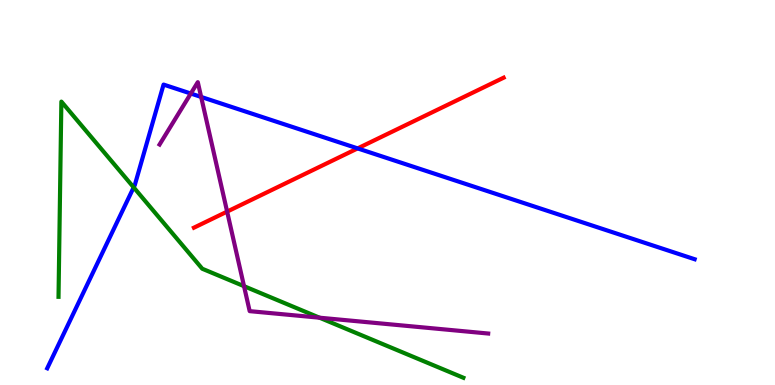[{'lines': ['blue', 'red'], 'intersections': [{'x': 4.61, 'y': 6.15}]}, {'lines': ['green', 'red'], 'intersections': []}, {'lines': ['purple', 'red'], 'intersections': [{'x': 2.93, 'y': 4.5}]}, {'lines': ['blue', 'green'], 'intersections': [{'x': 1.72, 'y': 5.13}]}, {'lines': ['blue', 'purple'], 'intersections': [{'x': 2.46, 'y': 7.57}, {'x': 2.6, 'y': 7.48}]}, {'lines': ['green', 'purple'], 'intersections': [{'x': 3.15, 'y': 2.57}, {'x': 4.12, 'y': 1.75}]}]